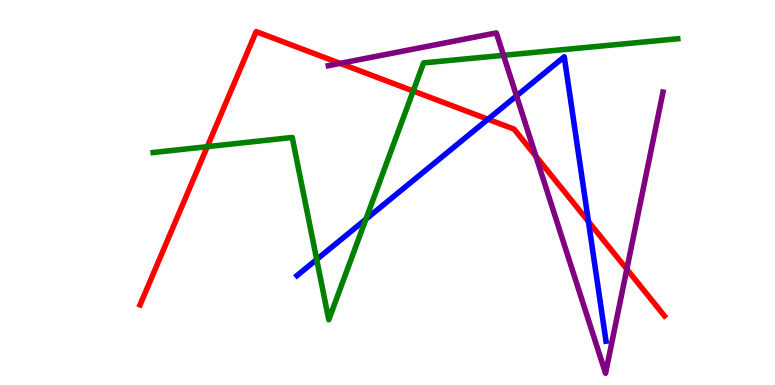[{'lines': ['blue', 'red'], 'intersections': [{'x': 6.3, 'y': 6.9}, {'x': 7.59, 'y': 4.25}]}, {'lines': ['green', 'red'], 'intersections': [{'x': 2.67, 'y': 6.19}, {'x': 5.33, 'y': 7.64}]}, {'lines': ['purple', 'red'], 'intersections': [{'x': 4.39, 'y': 8.35}, {'x': 6.91, 'y': 5.94}, {'x': 8.09, 'y': 3.01}]}, {'lines': ['blue', 'green'], 'intersections': [{'x': 4.09, 'y': 3.26}, {'x': 4.72, 'y': 4.31}]}, {'lines': ['blue', 'purple'], 'intersections': [{'x': 6.66, 'y': 7.51}]}, {'lines': ['green', 'purple'], 'intersections': [{'x': 6.5, 'y': 8.56}]}]